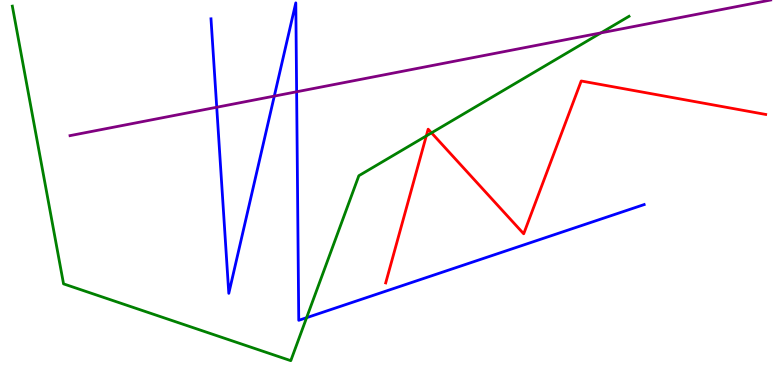[{'lines': ['blue', 'red'], 'intersections': []}, {'lines': ['green', 'red'], 'intersections': [{'x': 5.5, 'y': 6.47}, {'x': 5.57, 'y': 6.55}]}, {'lines': ['purple', 'red'], 'intersections': []}, {'lines': ['blue', 'green'], 'intersections': [{'x': 3.96, 'y': 1.75}]}, {'lines': ['blue', 'purple'], 'intersections': [{'x': 2.8, 'y': 7.21}, {'x': 3.54, 'y': 7.5}, {'x': 3.83, 'y': 7.62}]}, {'lines': ['green', 'purple'], 'intersections': [{'x': 7.75, 'y': 9.15}]}]